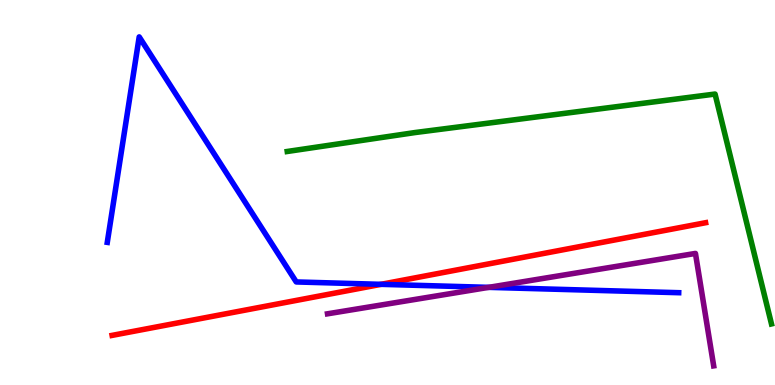[{'lines': ['blue', 'red'], 'intersections': [{'x': 4.92, 'y': 2.61}]}, {'lines': ['green', 'red'], 'intersections': []}, {'lines': ['purple', 'red'], 'intersections': []}, {'lines': ['blue', 'green'], 'intersections': []}, {'lines': ['blue', 'purple'], 'intersections': [{'x': 6.31, 'y': 2.54}]}, {'lines': ['green', 'purple'], 'intersections': []}]